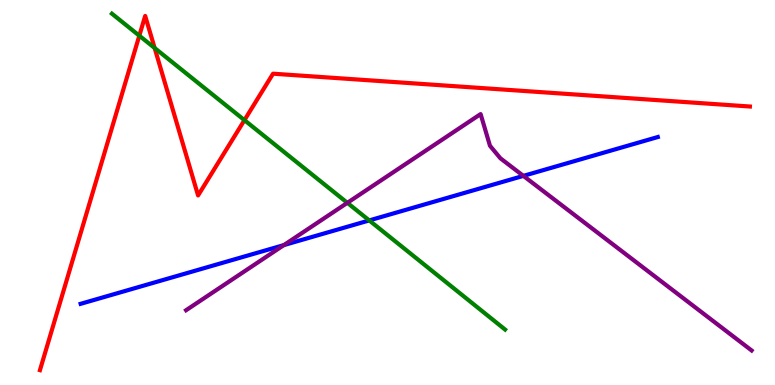[{'lines': ['blue', 'red'], 'intersections': []}, {'lines': ['green', 'red'], 'intersections': [{'x': 1.8, 'y': 9.07}, {'x': 2.0, 'y': 8.75}, {'x': 3.15, 'y': 6.88}]}, {'lines': ['purple', 'red'], 'intersections': []}, {'lines': ['blue', 'green'], 'intersections': [{'x': 4.76, 'y': 4.27}]}, {'lines': ['blue', 'purple'], 'intersections': [{'x': 3.66, 'y': 3.63}, {'x': 6.75, 'y': 5.43}]}, {'lines': ['green', 'purple'], 'intersections': [{'x': 4.48, 'y': 4.73}]}]